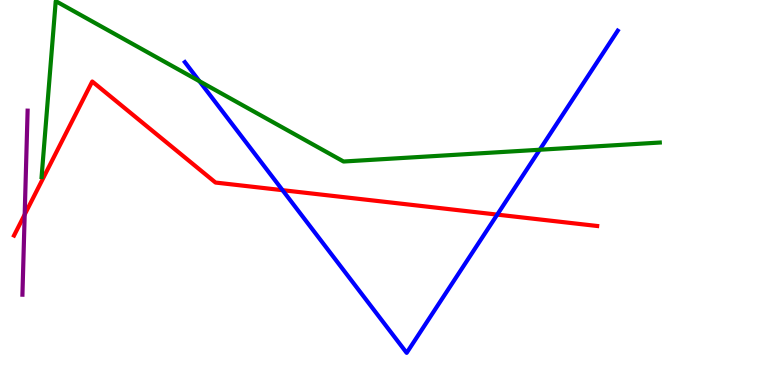[{'lines': ['blue', 'red'], 'intersections': [{'x': 3.65, 'y': 5.06}, {'x': 6.42, 'y': 4.43}]}, {'lines': ['green', 'red'], 'intersections': []}, {'lines': ['purple', 'red'], 'intersections': [{'x': 0.319, 'y': 4.43}]}, {'lines': ['blue', 'green'], 'intersections': [{'x': 2.57, 'y': 7.89}, {'x': 6.96, 'y': 6.11}]}, {'lines': ['blue', 'purple'], 'intersections': []}, {'lines': ['green', 'purple'], 'intersections': []}]